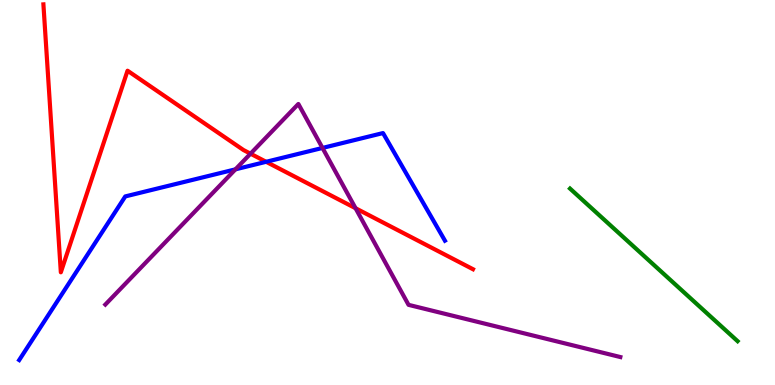[{'lines': ['blue', 'red'], 'intersections': [{'x': 3.43, 'y': 5.8}]}, {'lines': ['green', 'red'], 'intersections': []}, {'lines': ['purple', 'red'], 'intersections': [{'x': 3.23, 'y': 6.01}, {'x': 4.59, 'y': 4.59}]}, {'lines': ['blue', 'green'], 'intersections': []}, {'lines': ['blue', 'purple'], 'intersections': [{'x': 3.04, 'y': 5.6}, {'x': 4.16, 'y': 6.16}]}, {'lines': ['green', 'purple'], 'intersections': []}]